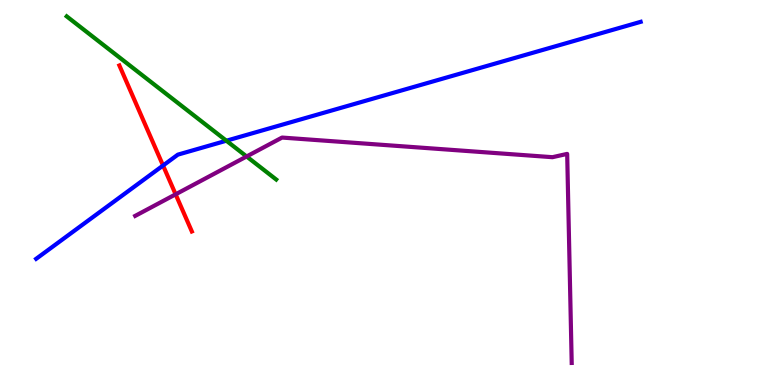[{'lines': ['blue', 'red'], 'intersections': [{'x': 2.1, 'y': 5.7}]}, {'lines': ['green', 'red'], 'intersections': []}, {'lines': ['purple', 'red'], 'intersections': [{'x': 2.27, 'y': 4.95}]}, {'lines': ['blue', 'green'], 'intersections': [{'x': 2.92, 'y': 6.34}]}, {'lines': ['blue', 'purple'], 'intersections': []}, {'lines': ['green', 'purple'], 'intersections': [{'x': 3.18, 'y': 5.94}]}]